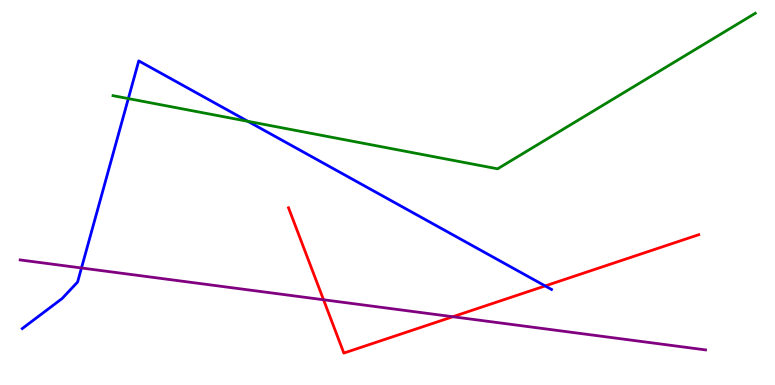[{'lines': ['blue', 'red'], 'intersections': [{'x': 7.03, 'y': 2.57}]}, {'lines': ['green', 'red'], 'intersections': []}, {'lines': ['purple', 'red'], 'intersections': [{'x': 4.17, 'y': 2.21}, {'x': 5.84, 'y': 1.77}]}, {'lines': ['blue', 'green'], 'intersections': [{'x': 1.66, 'y': 7.44}, {'x': 3.2, 'y': 6.85}]}, {'lines': ['blue', 'purple'], 'intersections': [{'x': 1.05, 'y': 3.04}]}, {'lines': ['green', 'purple'], 'intersections': []}]